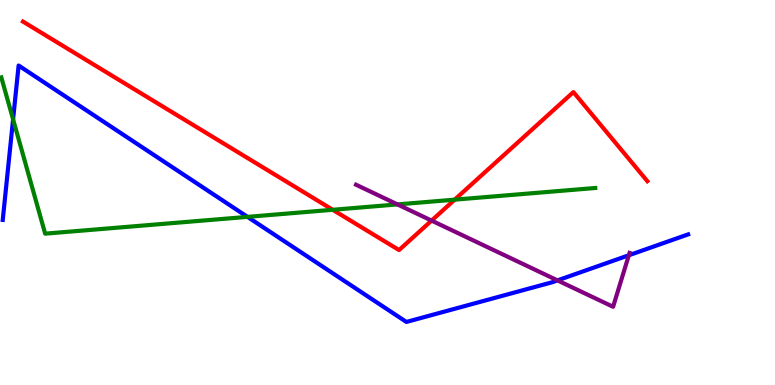[{'lines': ['blue', 'red'], 'intersections': []}, {'lines': ['green', 'red'], 'intersections': [{'x': 4.29, 'y': 4.55}, {'x': 5.87, 'y': 4.81}]}, {'lines': ['purple', 'red'], 'intersections': [{'x': 5.57, 'y': 4.27}]}, {'lines': ['blue', 'green'], 'intersections': [{'x': 0.169, 'y': 6.9}, {'x': 3.19, 'y': 4.37}]}, {'lines': ['blue', 'purple'], 'intersections': [{'x': 7.19, 'y': 2.72}, {'x': 8.11, 'y': 3.37}]}, {'lines': ['green', 'purple'], 'intersections': [{'x': 5.13, 'y': 4.69}]}]